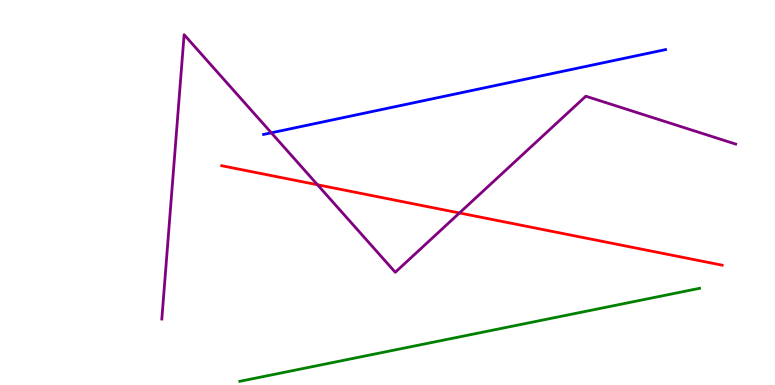[{'lines': ['blue', 'red'], 'intersections': []}, {'lines': ['green', 'red'], 'intersections': []}, {'lines': ['purple', 'red'], 'intersections': [{'x': 4.1, 'y': 5.2}, {'x': 5.93, 'y': 4.47}]}, {'lines': ['blue', 'green'], 'intersections': []}, {'lines': ['blue', 'purple'], 'intersections': [{'x': 3.5, 'y': 6.55}]}, {'lines': ['green', 'purple'], 'intersections': []}]